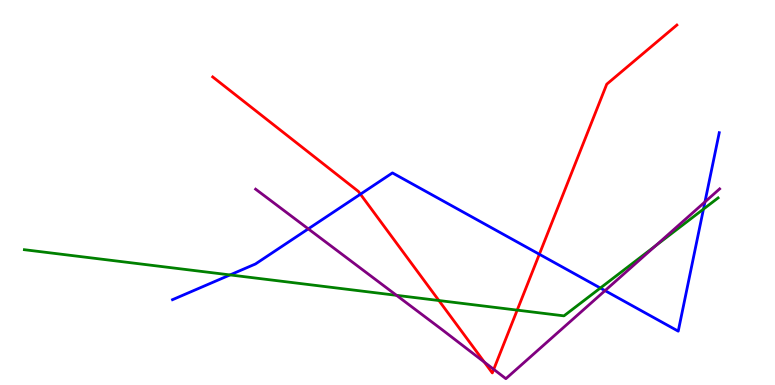[{'lines': ['blue', 'red'], 'intersections': [{'x': 4.65, 'y': 4.96}, {'x': 6.96, 'y': 3.4}]}, {'lines': ['green', 'red'], 'intersections': [{'x': 5.66, 'y': 2.19}, {'x': 6.67, 'y': 1.94}]}, {'lines': ['purple', 'red'], 'intersections': [{'x': 6.25, 'y': 0.594}, {'x': 6.37, 'y': 0.407}]}, {'lines': ['blue', 'green'], 'intersections': [{'x': 2.97, 'y': 2.86}, {'x': 7.75, 'y': 2.52}, {'x': 9.08, 'y': 4.57}]}, {'lines': ['blue', 'purple'], 'intersections': [{'x': 3.98, 'y': 4.06}, {'x': 7.81, 'y': 2.45}, {'x': 9.1, 'y': 4.76}]}, {'lines': ['green', 'purple'], 'intersections': [{'x': 5.12, 'y': 2.33}, {'x': 8.46, 'y': 3.62}]}]